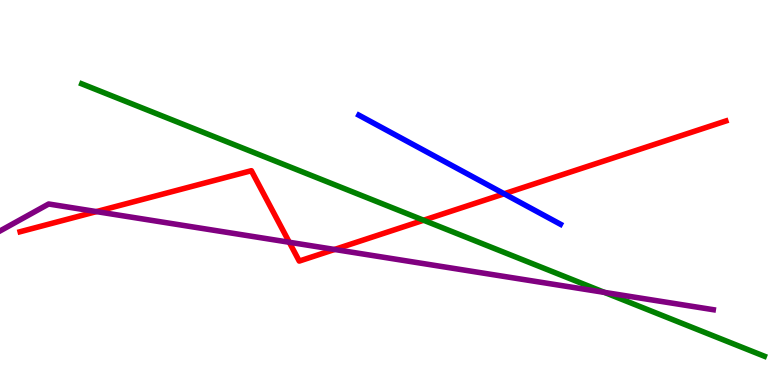[{'lines': ['blue', 'red'], 'intersections': [{'x': 6.51, 'y': 4.97}]}, {'lines': ['green', 'red'], 'intersections': [{'x': 5.47, 'y': 4.28}]}, {'lines': ['purple', 'red'], 'intersections': [{'x': 1.24, 'y': 4.5}, {'x': 3.73, 'y': 3.71}, {'x': 4.32, 'y': 3.52}]}, {'lines': ['blue', 'green'], 'intersections': []}, {'lines': ['blue', 'purple'], 'intersections': []}, {'lines': ['green', 'purple'], 'intersections': [{'x': 7.8, 'y': 2.41}]}]